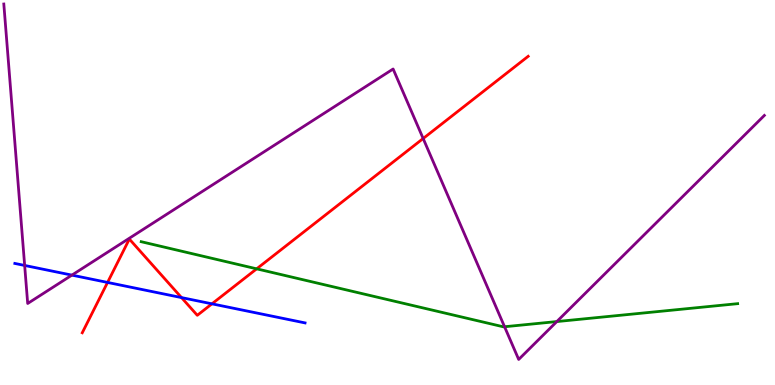[{'lines': ['blue', 'red'], 'intersections': [{'x': 1.39, 'y': 2.66}, {'x': 2.34, 'y': 2.27}, {'x': 2.73, 'y': 2.11}]}, {'lines': ['green', 'red'], 'intersections': [{'x': 3.31, 'y': 3.02}]}, {'lines': ['purple', 'red'], 'intersections': [{'x': 5.46, 'y': 6.4}]}, {'lines': ['blue', 'green'], 'intersections': []}, {'lines': ['blue', 'purple'], 'intersections': [{'x': 0.318, 'y': 3.11}, {'x': 0.928, 'y': 2.85}]}, {'lines': ['green', 'purple'], 'intersections': [{'x': 6.51, 'y': 1.51}, {'x': 7.18, 'y': 1.65}]}]